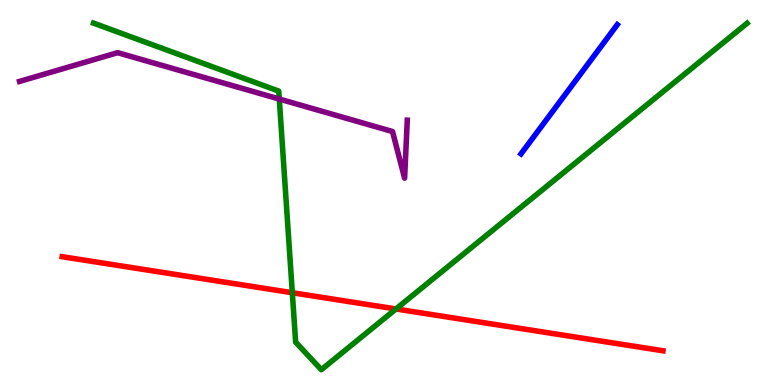[{'lines': ['blue', 'red'], 'intersections': []}, {'lines': ['green', 'red'], 'intersections': [{'x': 3.77, 'y': 2.4}, {'x': 5.11, 'y': 1.97}]}, {'lines': ['purple', 'red'], 'intersections': []}, {'lines': ['blue', 'green'], 'intersections': []}, {'lines': ['blue', 'purple'], 'intersections': []}, {'lines': ['green', 'purple'], 'intersections': [{'x': 3.6, 'y': 7.43}]}]